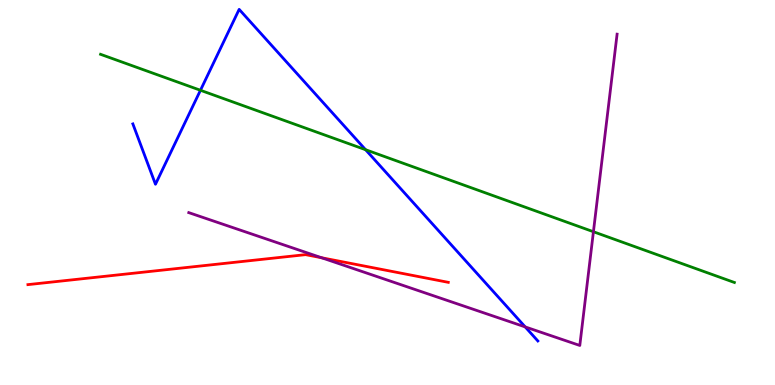[{'lines': ['blue', 'red'], 'intersections': []}, {'lines': ['green', 'red'], 'intersections': []}, {'lines': ['purple', 'red'], 'intersections': [{'x': 4.15, 'y': 3.3}]}, {'lines': ['blue', 'green'], 'intersections': [{'x': 2.59, 'y': 7.66}, {'x': 4.72, 'y': 6.11}]}, {'lines': ['blue', 'purple'], 'intersections': [{'x': 6.78, 'y': 1.51}]}, {'lines': ['green', 'purple'], 'intersections': [{'x': 7.66, 'y': 3.98}]}]